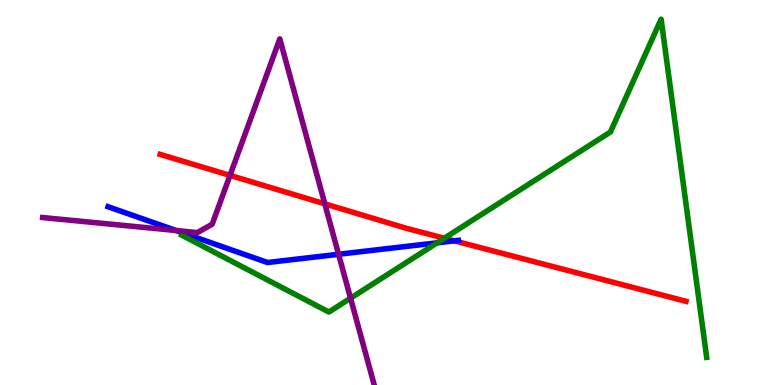[{'lines': ['blue', 'red'], 'intersections': [{'x': 5.86, 'y': 3.74}]}, {'lines': ['green', 'red'], 'intersections': [{'x': 5.73, 'y': 3.81}]}, {'lines': ['purple', 'red'], 'intersections': [{'x': 2.97, 'y': 5.45}, {'x': 4.19, 'y': 4.71}]}, {'lines': ['blue', 'green'], 'intersections': [{'x': 5.64, 'y': 3.69}]}, {'lines': ['blue', 'purple'], 'intersections': [{'x': 2.27, 'y': 4.01}, {'x': 4.37, 'y': 3.4}]}, {'lines': ['green', 'purple'], 'intersections': [{'x': 4.52, 'y': 2.25}]}]